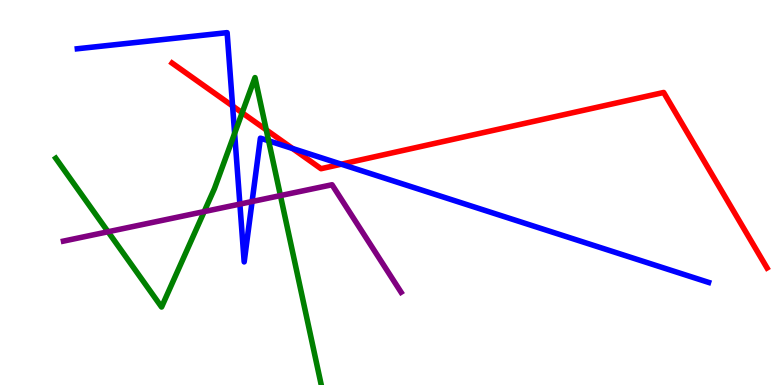[{'lines': ['blue', 'red'], 'intersections': [{'x': 3.0, 'y': 7.25}, {'x': 3.77, 'y': 6.14}, {'x': 4.4, 'y': 5.74}]}, {'lines': ['green', 'red'], 'intersections': [{'x': 3.12, 'y': 7.07}, {'x': 3.44, 'y': 6.63}]}, {'lines': ['purple', 'red'], 'intersections': []}, {'lines': ['blue', 'green'], 'intersections': [{'x': 3.03, 'y': 6.54}, {'x': 3.47, 'y': 6.34}]}, {'lines': ['blue', 'purple'], 'intersections': [{'x': 3.1, 'y': 4.7}, {'x': 3.25, 'y': 4.77}]}, {'lines': ['green', 'purple'], 'intersections': [{'x': 1.39, 'y': 3.98}, {'x': 2.63, 'y': 4.5}, {'x': 3.62, 'y': 4.92}]}]